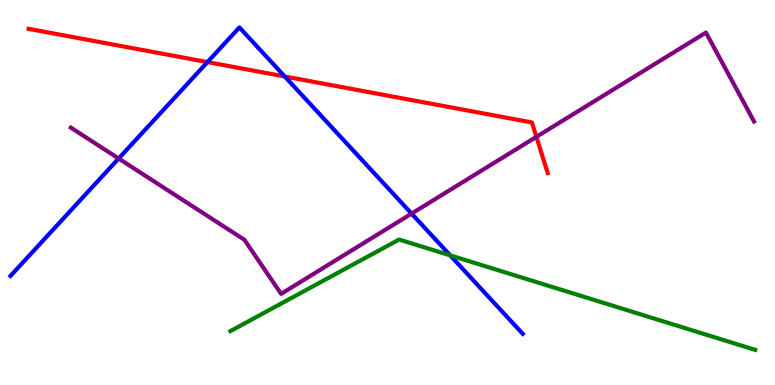[{'lines': ['blue', 'red'], 'intersections': [{'x': 2.68, 'y': 8.39}, {'x': 3.67, 'y': 8.01}]}, {'lines': ['green', 'red'], 'intersections': []}, {'lines': ['purple', 'red'], 'intersections': [{'x': 6.92, 'y': 6.45}]}, {'lines': ['blue', 'green'], 'intersections': [{'x': 5.81, 'y': 3.37}]}, {'lines': ['blue', 'purple'], 'intersections': [{'x': 1.53, 'y': 5.88}, {'x': 5.31, 'y': 4.45}]}, {'lines': ['green', 'purple'], 'intersections': []}]